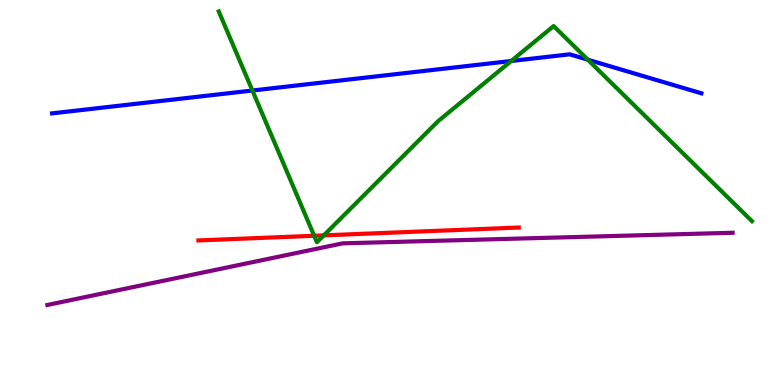[{'lines': ['blue', 'red'], 'intersections': []}, {'lines': ['green', 'red'], 'intersections': [{'x': 4.05, 'y': 3.88}, {'x': 4.18, 'y': 3.89}]}, {'lines': ['purple', 'red'], 'intersections': []}, {'lines': ['blue', 'green'], 'intersections': [{'x': 3.26, 'y': 7.65}, {'x': 6.6, 'y': 8.42}, {'x': 7.58, 'y': 8.45}]}, {'lines': ['blue', 'purple'], 'intersections': []}, {'lines': ['green', 'purple'], 'intersections': []}]